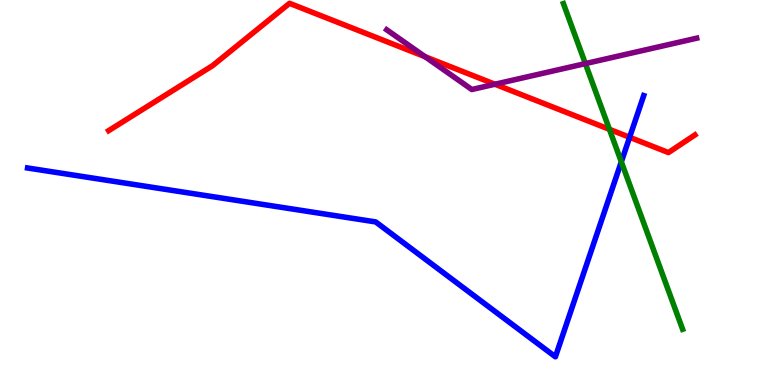[{'lines': ['blue', 'red'], 'intersections': [{'x': 8.12, 'y': 6.43}]}, {'lines': ['green', 'red'], 'intersections': [{'x': 7.86, 'y': 6.64}]}, {'lines': ['purple', 'red'], 'intersections': [{'x': 5.49, 'y': 8.53}, {'x': 6.39, 'y': 7.81}]}, {'lines': ['blue', 'green'], 'intersections': [{'x': 8.02, 'y': 5.8}]}, {'lines': ['blue', 'purple'], 'intersections': []}, {'lines': ['green', 'purple'], 'intersections': [{'x': 7.55, 'y': 8.35}]}]